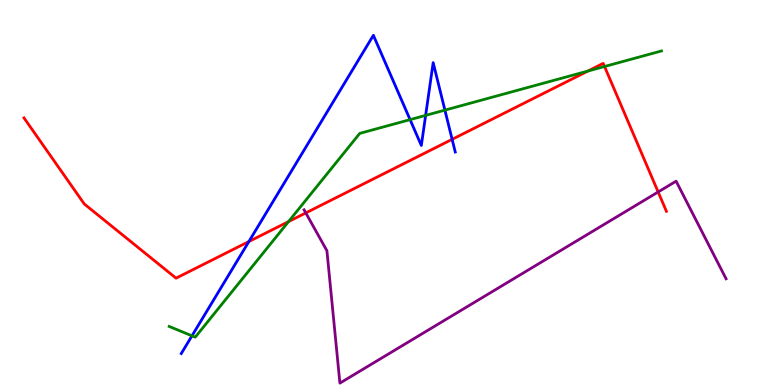[{'lines': ['blue', 'red'], 'intersections': [{'x': 3.21, 'y': 3.73}, {'x': 5.83, 'y': 6.38}]}, {'lines': ['green', 'red'], 'intersections': [{'x': 3.72, 'y': 4.24}, {'x': 7.59, 'y': 8.15}, {'x': 7.8, 'y': 8.27}]}, {'lines': ['purple', 'red'], 'intersections': [{'x': 3.95, 'y': 4.47}, {'x': 8.49, 'y': 5.01}]}, {'lines': ['blue', 'green'], 'intersections': [{'x': 2.48, 'y': 1.28}, {'x': 5.29, 'y': 6.89}, {'x': 5.49, 'y': 7.0}, {'x': 5.74, 'y': 7.14}]}, {'lines': ['blue', 'purple'], 'intersections': []}, {'lines': ['green', 'purple'], 'intersections': []}]